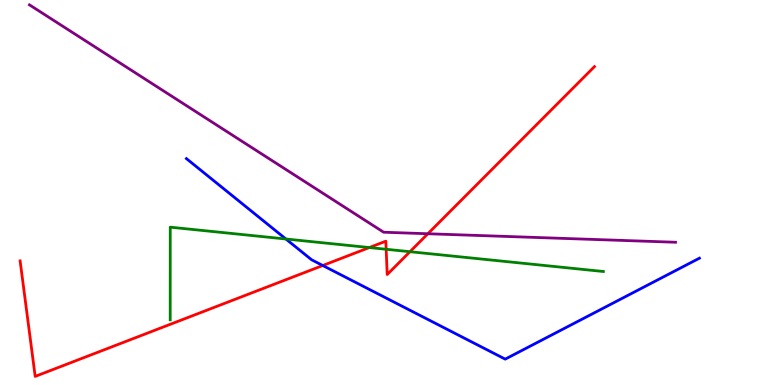[{'lines': ['blue', 'red'], 'intersections': [{'x': 4.16, 'y': 3.1}]}, {'lines': ['green', 'red'], 'intersections': [{'x': 4.77, 'y': 3.57}, {'x': 4.98, 'y': 3.53}, {'x': 5.29, 'y': 3.46}]}, {'lines': ['purple', 'red'], 'intersections': [{'x': 5.52, 'y': 3.93}]}, {'lines': ['blue', 'green'], 'intersections': [{'x': 3.69, 'y': 3.79}]}, {'lines': ['blue', 'purple'], 'intersections': []}, {'lines': ['green', 'purple'], 'intersections': []}]